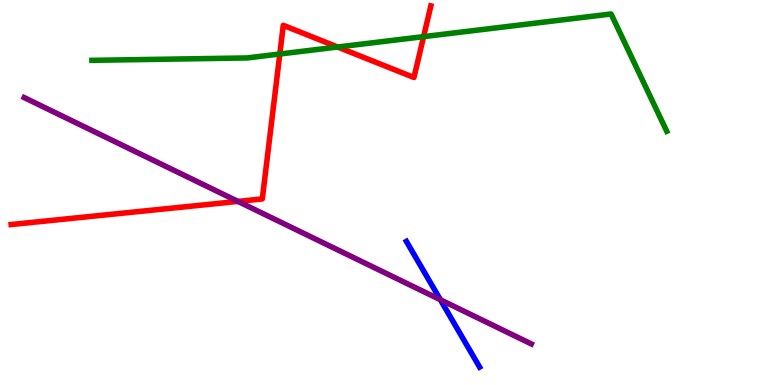[{'lines': ['blue', 'red'], 'intersections': []}, {'lines': ['green', 'red'], 'intersections': [{'x': 3.61, 'y': 8.6}, {'x': 4.36, 'y': 8.78}, {'x': 5.47, 'y': 9.05}]}, {'lines': ['purple', 'red'], 'intersections': [{'x': 3.07, 'y': 4.77}]}, {'lines': ['blue', 'green'], 'intersections': []}, {'lines': ['blue', 'purple'], 'intersections': [{'x': 5.68, 'y': 2.21}]}, {'lines': ['green', 'purple'], 'intersections': []}]